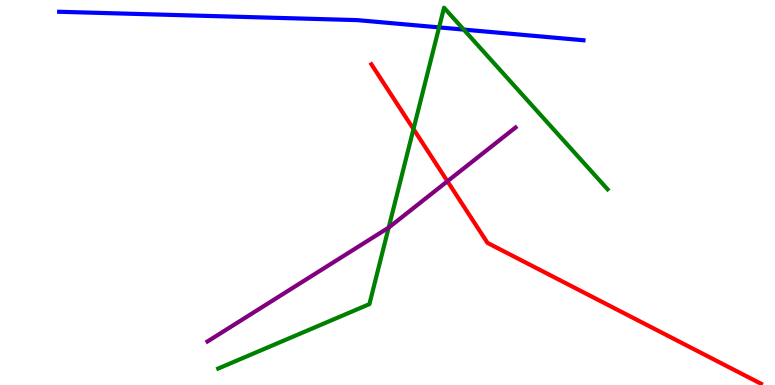[{'lines': ['blue', 'red'], 'intersections': []}, {'lines': ['green', 'red'], 'intersections': [{'x': 5.34, 'y': 6.65}]}, {'lines': ['purple', 'red'], 'intersections': [{'x': 5.77, 'y': 5.29}]}, {'lines': ['blue', 'green'], 'intersections': [{'x': 5.67, 'y': 9.29}, {'x': 5.98, 'y': 9.23}]}, {'lines': ['blue', 'purple'], 'intersections': []}, {'lines': ['green', 'purple'], 'intersections': [{'x': 5.02, 'y': 4.09}]}]